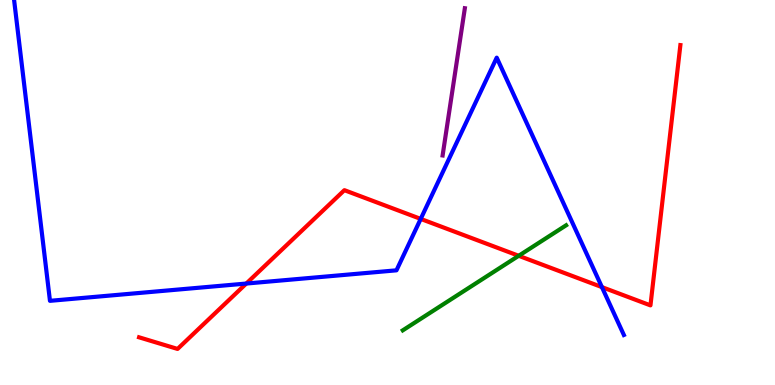[{'lines': ['blue', 'red'], 'intersections': [{'x': 3.18, 'y': 2.64}, {'x': 5.43, 'y': 4.31}, {'x': 7.77, 'y': 2.54}]}, {'lines': ['green', 'red'], 'intersections': [{'x': 6.69, 'y': 3.36}]}, {'lines': ['purple', 'red'], 'intersections': []}, {'lines': ['blue', 'green'], 'intersections': []}, {'lines': ['blue', 'purple'], 'intersections': []}, {'lines': ['green', 'purple'], 'intersections': []}]